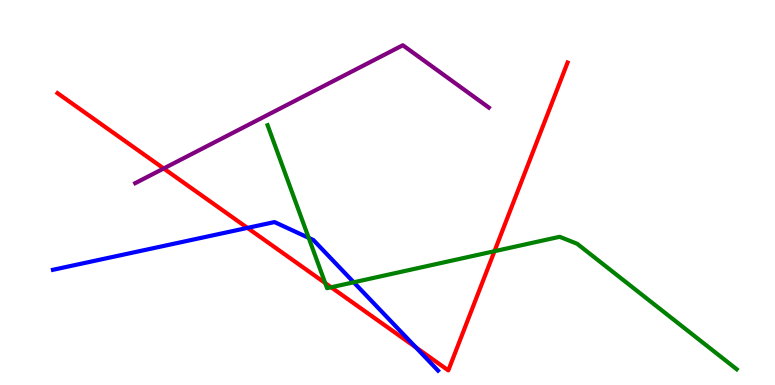[{'lines': ['blue', 'red'], 'intersections': [{'x': 3.19, 'y': 4.08}, {'x': 5.37, 'y': 0.978}]}, {'lines': ['green', 'red'], 'intersections': [{'x': 4.2, 'y': 2.65}, {'x': 4.27, 'y': 2.54}, {'x': 6.38, 'y': 3.48}]}, {'lines': ['purple', 'red'], 'intersections': [{'x': 2.11, 'y': 5.62}]}, {'lines': ['blue', 'green'], 'intersections': [{'x': 3.98, 'y': 3.82}, {'x': 4.56, 'y': 2.67}]}, {'lines': ['blue', 'purple'], 'intersections': []}, {'lines': ['green', 'purple'], 'intersections': []}]